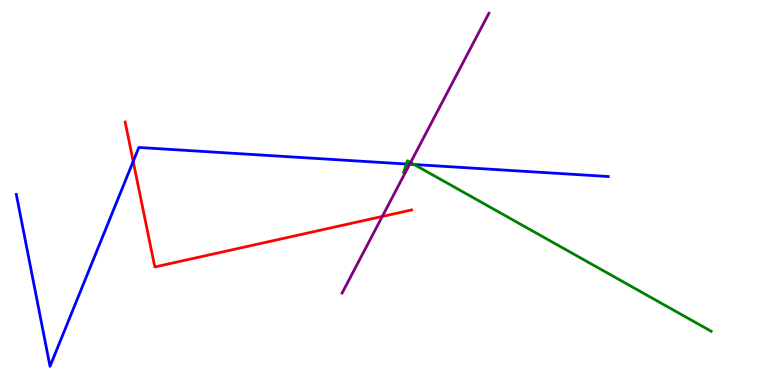[{'lines': ['blue', 'red'], 'intersections': [{'x': 1.72, 'y': 5.81}]}, {'lines': ['green', 'red'], 'intersections': []}, {'lines': ['purple', 'red'], 'intersections': [{'x': 4.93, 'y': 4.38}]}, {'lines': ['blue', 'green'], 'intersections': [{'x': 5.24, 'y': 5.74}, {'x': 5.34, 'y': 5.73}]}, {'lines': ['blue', 'purple'], 'intersections': [{'x': 5.29, 'y': 5.73}]}, {'lines': ['green', 'purple'], 'intersections': [{'x': 5.3, 'y': 5.78}]}]